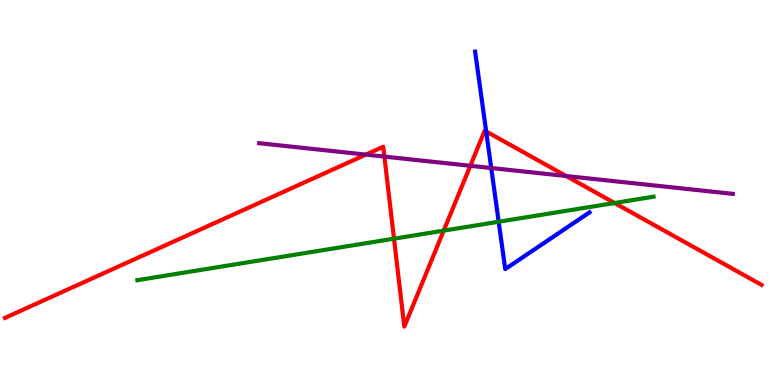[{'lines': ['blue', 'red'], 'intersections': [{'x': 6.27, 'y': 6.59}]}, {'lines': ['green', 'red'], 'intersections': [{'x': 5.08, 'y': 3.8}, {'x': 5.73, 'y': 4.01}, {'x': 7.93, 'y': 4.73}]}, {'lines': ['purple', 'red'], 'intersections': [{'x': 4.72, 'y': 5.98}, {'x': 4.96, 'y': 5.93}, {'x': 6.07, 'y': 5.69}, {'x': 7.31, 'y': 5.43}]}, {'lines': ['blue', 'green'], 'intersections': [{'x': 6.43, 'y': 4.24}]}, {'lines': ['blue', 'purple'], 'intersections': [{'x': 6.34, 'y': 5.64}]}, {'lines': ['green', 'purple'], 'intersections': []}]